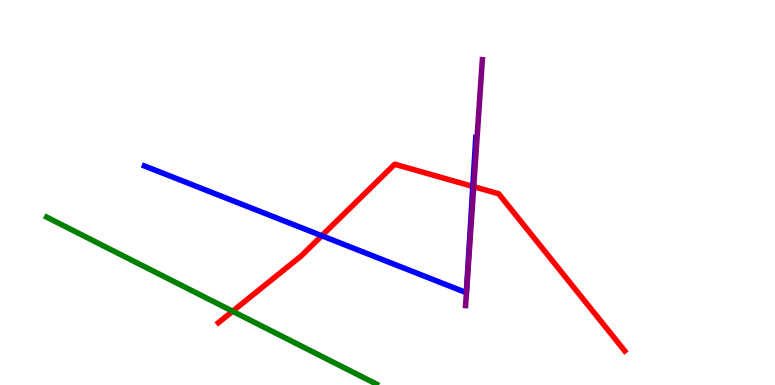[{'lines': ['blue', 'red'], 'intersections': [{'x': 4.15, 'y': 3.88}, {'x': 6.1, 'y': 5.16}]}, {'lines': ['green', 'red'], 'intersections': [{'x': 3.0, 'y': 1.92}]}, {'lines': ['purple', 'red'], 'intersections': [{'x': 6.11, 'y': 5.15}]}, {'lines': ['blue', 'green'], 'intersections': []}, {'lines': ['blue', 'purple'], 'intersections': []}, {'lines': ['green', 'purple'], 'intersections': []}]